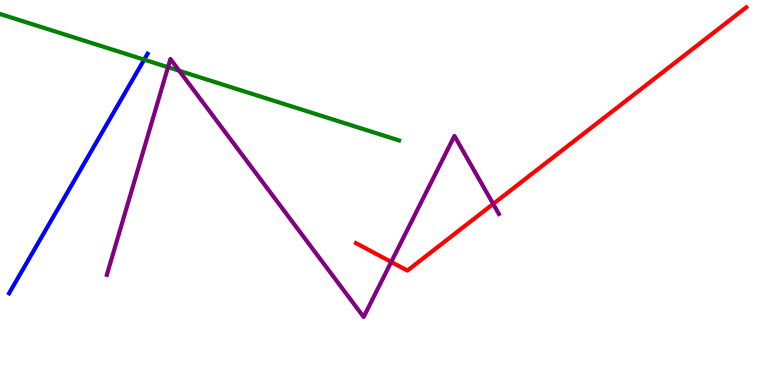[{'lines': ['blue', 'red'], 'intersections': []}, {'lines': ['green', 'red'], 'intersections': []}, {'lines': ['purple', 'red'], 'intersections': [{'x': 5.05, 'y': 3.2}, {'x': 6.36, 'y': 4.7}]}, {'lines': ['blue', 'green'], 'intersections': [{'x': 1.86, 'y': 8.45}]}, {'lines': ['blue', 'purple'], 'intersections': []}, {'lines': ['green', 'purple'], 'intersections': [{'x': 2.17, 'y': 8.25}, {'x': 2.31, 'y': 8.16}]}]